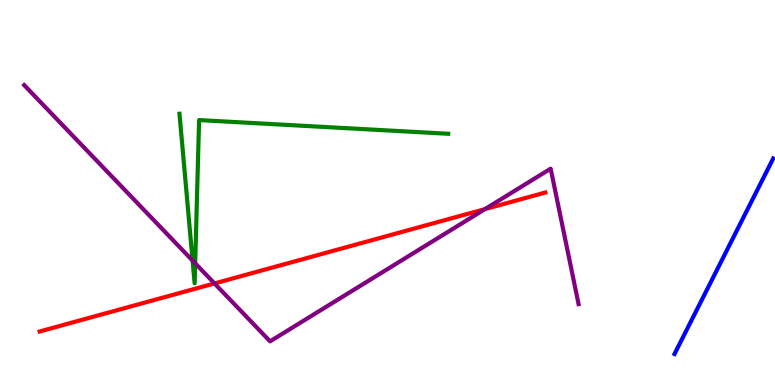[{'lines': ['blue', 'red'], 'intersections': []}, {'lines': ['green', 'red'], 'intersections': []}, {'lines': ['purple', 'red'], 'intersections': [{'x': 2.77, 'y': 2.64}, {'x': 6.26, 'y': 4.57}]}, {'lines': ['blue', 'green'], 'intersections': []}, {'lines': ['blue', 'purple'], 'intersections': []}, {'lines': ['green', 'purple'], 'intersections': [{'x': 2.49, 'y': 3.23}, {'x': 2.52, 'y': 3.16}]}]